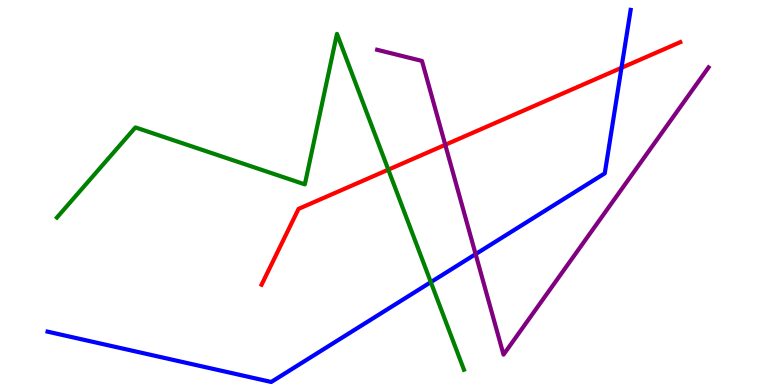[{'lines': ['blue', 'red'], 'intersections': [{'x': 8.02, 'y': 8.24}]}, {'lines': ['green', 'red'], 'intersections': [{'x': 5.01, 'y': 5.59}]}, {'lines': ['purple', 'red'], 'intersections': [{'x': 5.75, 'y': 6.24}]}, {'lines': ['blue', 'green'], 'intersections': [{'x': 5.56, 'y': 2.67}]}, {'lines': ['blue', 'purple'], 'intersections': [{'x': 6.14, 'y': 3.4}]}, {'lines': ['green', 'purple'], 'intersections': []}]